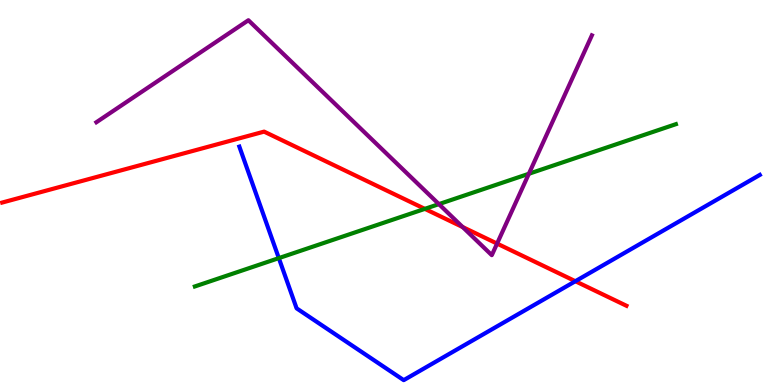[{'lines': ['blue', 'red'], 'intersections': [{'x': 7.42, 'y': 2.7}]}, {'lines': ['green', 'red'], 'intersections': [{'x': 5.48, 'y': 4.57}]}, {'lines': ['purple', 'red'], 'intersections': [{'x': 5.97, 'y': 4.1}, {'x': 6.41, 'y': 3.67}]}, {'lines': ['blue', 'green'], 'intersections': [{'x': 3.6, 'y': 3.3}]}, {'lines': ['blue', 'purple'], 'intersections': []}, {'lines': ['green', 'purple'], 'intersections': [{'x': 5.66, 'y': 4.7}, {'x': 6.82, 'y': 5.49}]}]